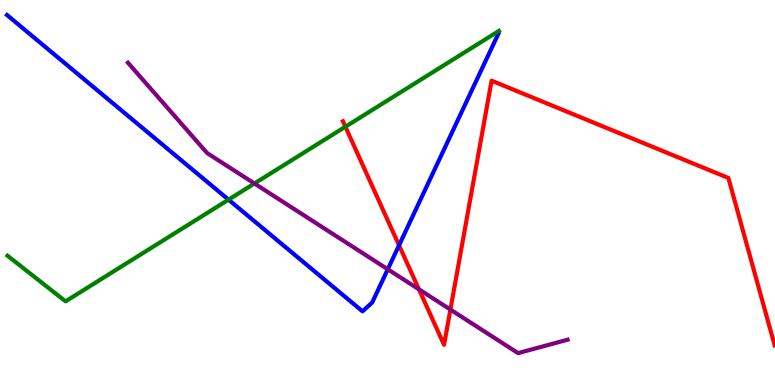[{'lines': ['blue', 'red'], 'intersections': [{'x': 5.15, 'y': 3.63}]}, {'lines': ['green', 'red'], 'intersections': [{'x': 4.46, 'y': 6.71}]}, {'lines': ['purple', 'red'], 'intersections': [{'x': 5.41, 'y': 2.48}, {'x': 5.81, 'y': 1.96}]}, {'lines': ['blue', 'green'], 'intersections': [{'x': 2.95, 'y': 4.81}]}, {'lines': ['blue', 'purple'], 'intersections': [{'x': 5.0, 'y': 3.01}]}, {'lines': ['green', 'purple'], 'intersections': [{'x': 3.28, 'y': 5.23}]}]